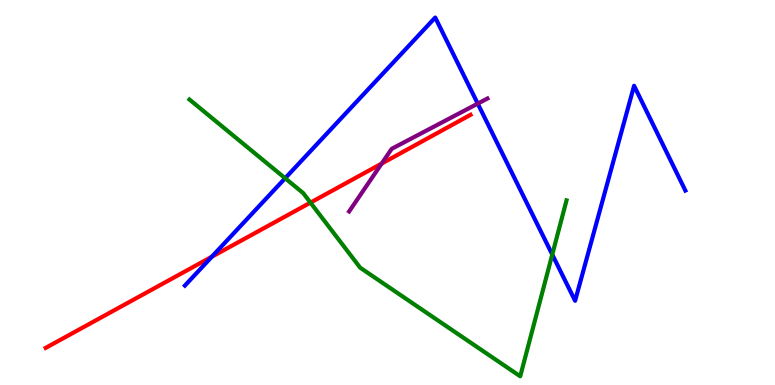[{'lines': ['blue', 'red'], 'intersections': [{'x': 2.73, 'y': 3.33}]}, {'lines': ['green', 'red'], 'intersections': [{'x': 4.01, 'y': 4.74}]}, {'lines': ['purple', 'red'], 'intersections': [{'x': 4.92, 'y': 5.75}]}, {'lines': ['blue', 'green'], 'intersections': [{'x': 3.68, 'y': 5.37}, {'x': 7.13, 'y': 3.39}]}, {'lines': ['blue', 'purple'], 'intersections': [{'x': 6.16, 'y': 7.31}]}, {'lines': ['green', 'purple'], 'intersections': []}]